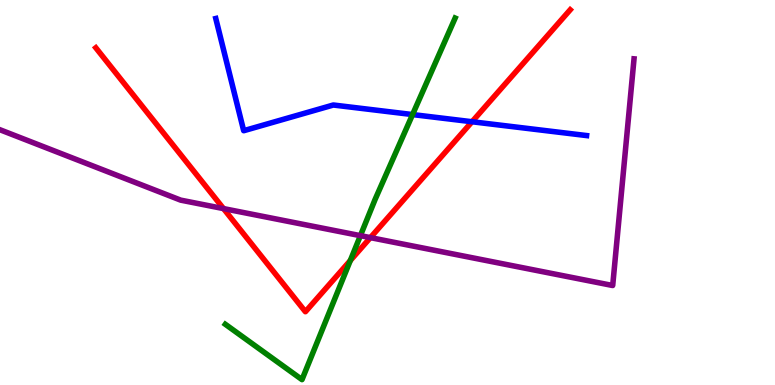[{'lines': ['blue', 'red'], 'intersections': [{'x': 6.09, 'y': 6.84}]}, {'lines': ['green', 'red'], 'intersections': [{'x': 4.52, 'y': 3.23}]}, {'lines': ['purple', 'red'], 'intersections': [{'x': 2.88, 'y': 4.58}, {'x': 4.78, 'y': 3.83}]}, {'lines': ['blue', 'green'], 'intersections': [{'x': 5.32, 'y': 7.02}]}, {'lines': ['blue', 'purple'], 'intersections': []}, {'lines': ['green', 'purple'], 'intersections': [{'x': 4.65, 'y': 3.88}]}]